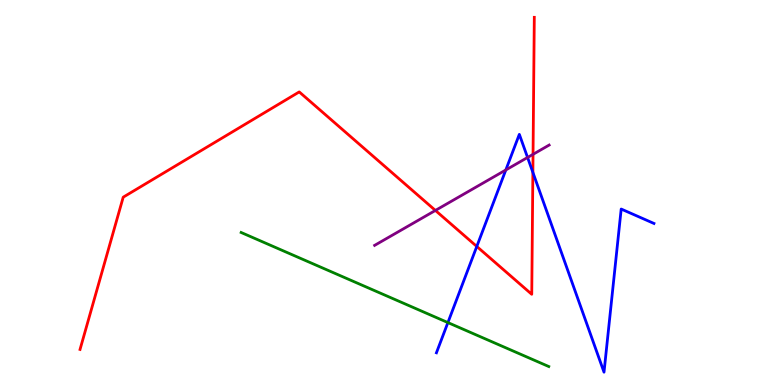[{'lines': ['blue', 'red'], 'intersections': [{'x': 6.15, 'y': 3.6}, {'x': 6.88, 'y': 5.52}]}, {'lines': ['green', 'red'], 'intersections': []}, {'lines': ['purple', 'red'], 'intersections': [{'x': 5.62, 'y': 4.53}, {'x': 6.88, 'y': 5.99}]}, {'lines': ['blue', 'green'], 'intersections': [{'x': 5.78, 'y': 1.62}]}, {'lines': ['blue', 'purple'], 'intersections': [{'x': 6.53, 'y': 5.59}, {'x': 6.81, 'y': 5.91}]}, {'lines': ['green', 'purple'], 'intersections': []}]